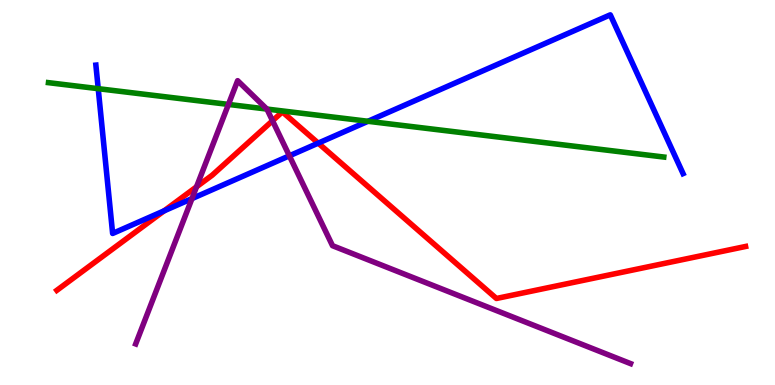[{'lines': ['blue', 'red'], 'intersections': [{'x': 2.12, 'y': 4.52}, {'x': 4.11, 'y': 6.28}]}, {'lines': ['green', 'red'], 'intersections': []}, {'lines': ['purple', 'red'], 'intersections': [{'x': 2.54, 'y': 5.15}, {'x': 3.52, 'y': 6.86}]}, {'lines': ['blue', 'green'], 'intersections': [{'x': 1.27, 'y': 7.7}, {'x': 4.75, 'y': 6.85}]}, {'lines': ['blue', 'purple'], 'intersections': [{'x': 2.48, 'y': 4.84}, {'x': 3.73, 'y': 5.95}]}, {'lines': ['green', 'purple'], 'intersections': [{'x': 2.95, 'y': 7.29}, {'x': 3.44, 'y': 7.17}]}]